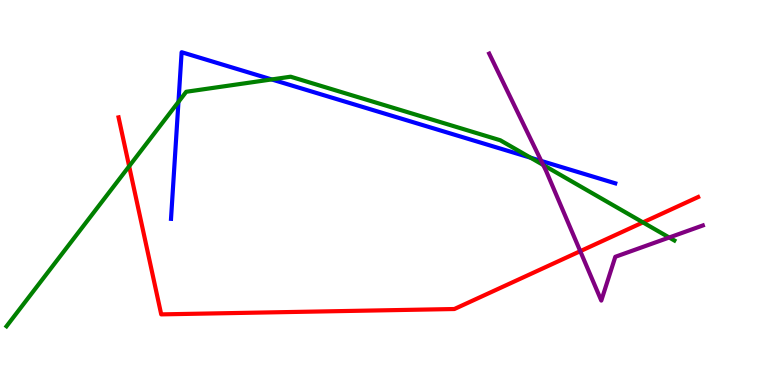[{'lines': ['blue', 'red'], 'intersections': []}, {'lines': ['green', 'red'], 'intersections': [{'x': 1.67, 'y': 5.68}, {'x': 8.3, 'y': 4.22}]}, {'lines': ['purple', 'red'], 'intersections': [{'x': 7.49, 'y': 3.48}]}, {'lines': ['blue', 'green'], 'intersections': [{'x': 2.3, 'y': 7.35}, {'x': 3.51, 'y': 7.94}, {'x': 6.85, 'y': 5.9}]}, {'lines': ['blue', 'purple'], 'intersections': [{'x': 6.98, 'y': 5.82}]}, {'lines': ['green', 'purple'], 'intersections': [{'x': 7.01, 'y': 5.71}, {'x': 8.63, 'y': 3.83}]}]